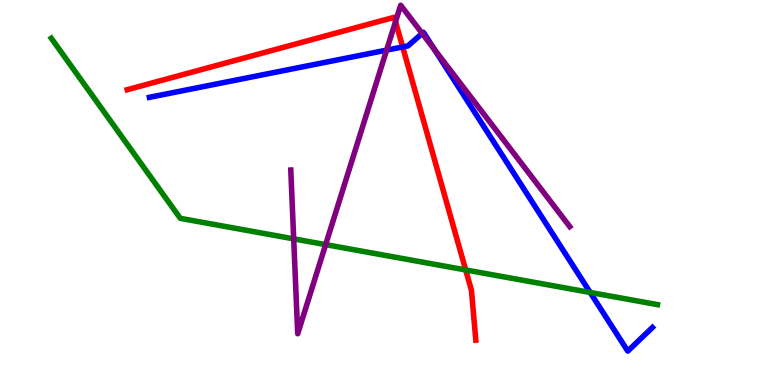[{'lines': ['blue', 'red'], 'intersections': [{'x': 5.2, 'y': 8.78}]}, {'lines': ['green', 'red'], 'intersections': [{'x': 6.01, 'y': 2.99}]}, {'lines': ['purple', 'red'], 'intersections': [{'x': 5.1, 'y': 9.44}]}, {'lines': ['blue', 'green'], 'intersections': [{'x': 7.62, 'y': 2.4}]}, {'lines': ['blue', 'purple'], 'intersections': [{'x': 4.99, 'y': 8.7}, {'x': 5.45, 'y': 9.13}, {'x': 5.6, 'y': 8.72}]}, {'lines': ['green', 'purple'], 'intersections': [{'x': 3.79, 'y': 3.8}, {'x': 4.2, 'y': 3.65}]}]